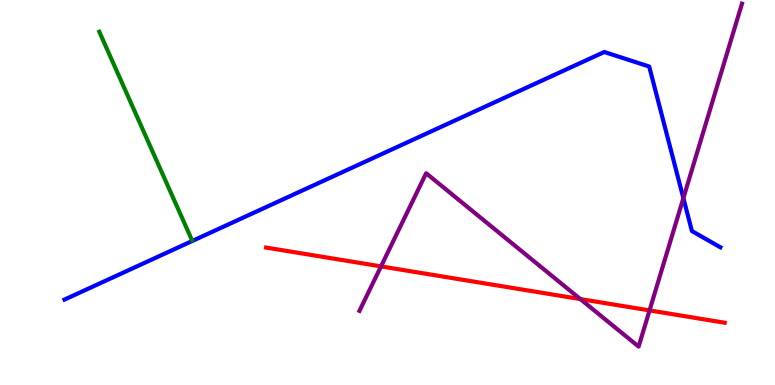[{'lines': ['blue', 'red'], 'intersections': []}, {'lines': ['green', 'red'], 'intersections': []}, {'lines': ['purple', 'red'], 'intersections': [{'x': 4.92, 'y': 3.08}, {'x': 7.49, 'y': 2.23}, {'x': 8.38, 'y': 1.94}]}, {'lines': ['blue', 'green'], 'intersections': []}, {'lines': ['blue', 'purple'], 'intersections': [{'x': 8.82, 'y': 4.85}]}, {'lines': ['green', 'purple'], 'intersections': []}]